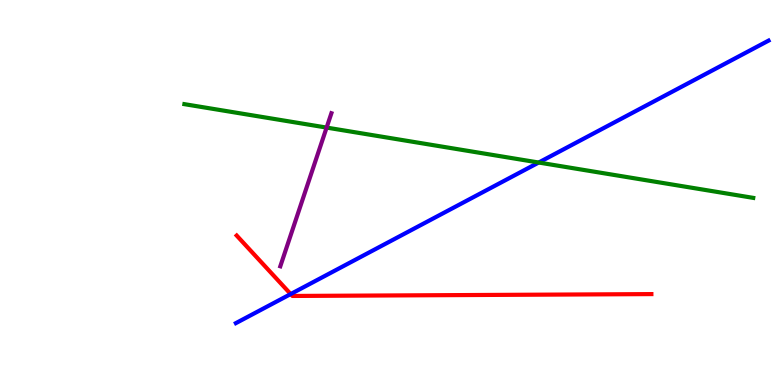[{'lines': ['blue', 'red'], 'intersections': [{'x': 3.75, 'y': 2.36}]}, {'lines': ['green', 'red'], 'intersections': []}, {'lines': ['purple', 'red'], 'intersections': []}, {'lines': ['blue', 'green'], 'intersections': [{'x': 6.95, 'y': 5.78}]}, {'lines': ['blue', 'purple'], 'intersections': []}, {'lines': ['green', 'purple'], 'intersections': [{'x': 4.21, 'y': 6.69}]}]